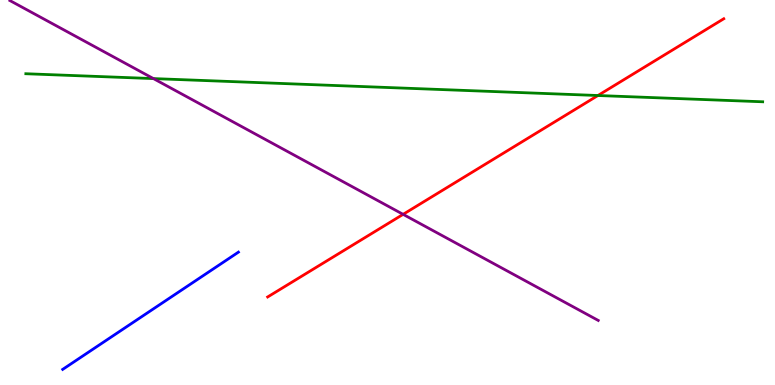[{'lines': ['blue', 'red'], 'intersections': []}, {'lines': ['green', 'red'], 'intersections': [{'x': 7.72, 'y': 7.52}]}, {'lines': ['purple', 'red'], 'intersections': [{'x': 5.2, 'y': 4.43}]}, {'lines': ['blue', 'green'], 'intersections': []}, {'lines': ['blue', 'purple'], 'intersections': []}, {'lines': ['green', 'purple'], 'intersections': [{'x': 1.98, 'y': 7.96}]}]